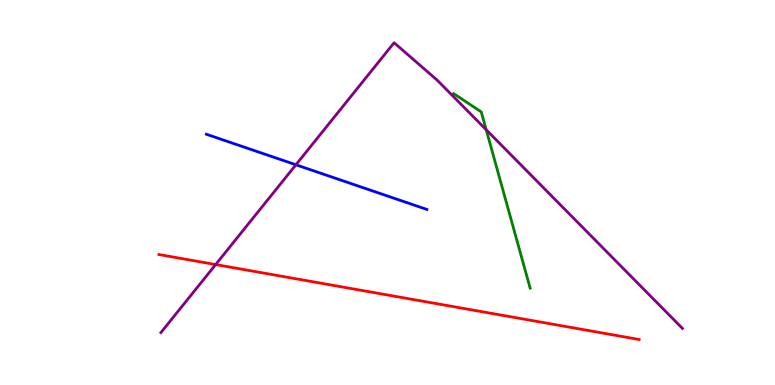[{'lines': ['blue', 'red'], 'intersections': []}, {'lines': ['green', 'red'], 'intersections': []}, {'lines': ['purple', 'red'], 'intersections': [{'x': 2.78, 'y': 3.13}]}, {'lines': ['blue', 'green'], 'intersections': []}, {'lines': ['blue', 'purple'], 'intersections': [{'x': 3.82, 'y': 5.72}]}, {'lines': ['green', 'purple'], 'intersections': [{'x': 6.27, 'y': 6.63}]}]